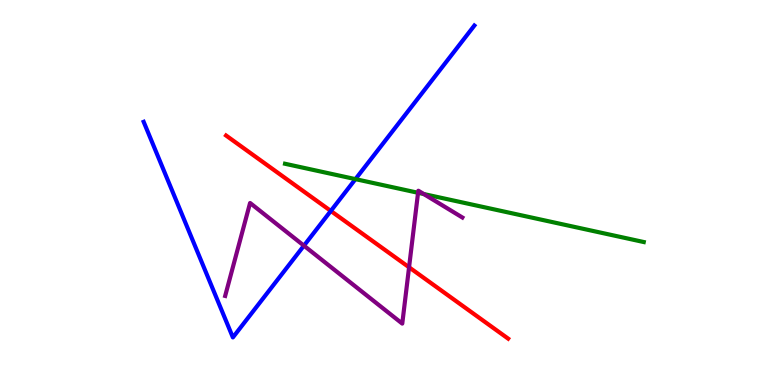[{'lines': ['blue', 'red'], 'intersections': [{'x': 4.27, 'y': 4.52}]}, {'lines': ['green', 'red'], 'intersections': []}, {'lines': ['purple', 'red'], 'intersections': [{'x': 5.28, 'y': 3.06}]}, {'lines': ['blue', 'green'], 'intersections': [{'x': 4.59, 'y': 5.35}]}, {'lines': ['blue', 'purple'], 'intersections': [{'x': 3.92, 'y': 3.62}]}, {'lines': ['green', 'purple'], 'intersections': [{'x': 5.39, 'y': 4.99}, {'x': 5.47, 'y': 4.96}]}]